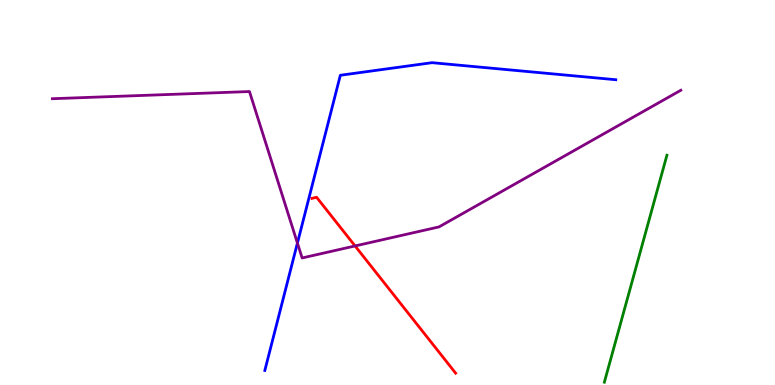[{'lines': ['blue', 'red'], 'intersections': []}, {'lines': ['green', 'red'], 'intersections': []}, {'lines': ['purple', 'red'], 'intersections': [{'x': 4.58, 'y': 3.61}]}, {'lines': ['blue', 'green'], 'intersections': []}, {'lines': ['blue', 'purple'], 'intersections': [{'x': 3.84, 'y': 3.69}]}, {'lines': ['green', 'purple'], 'intersections': []}]